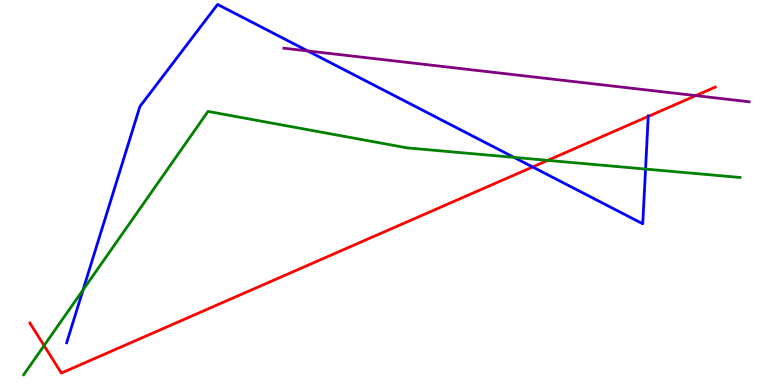[{'lines': ['blue', 'red'], 'intersections': [{'x': 6.87, 'y': 5.66}, {'x': 8.36, 'y': 6.98}]}, {'lines': ['green', 'red'], 'intersections': [{'x': 0.569, 'y': 1.02}, {'x': 7.07, 'y': 5.83}]}, {'lines': ['purple', 'red'], 'intersections': [{'x': 8.98, 'y': 7.52}]}, {'lines': ['blue', 'green'], 'intersections': [{'x': 1.07, 'y': 2.47}, {'x': 6.63, 'y': 5.91}, {'x': 8.33, 'y': 5.61}]}, {'lines': ['blue', 'purple'], 'intersections': [{'x': 3.97, 'y': 8.68}]}, {'lines': ['green', 'purple'], 'intersections': []}]